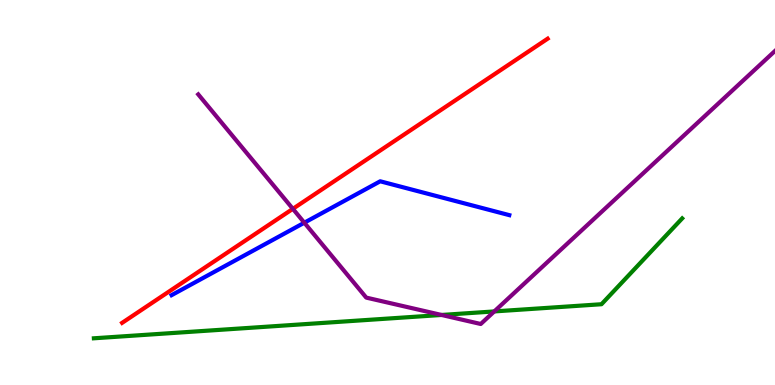[{'lines': ['blue', 'red'], 'intersections': []}, {'lines': ['green', 'red'], 'intersections': []}, {'lines': ['purple', 'red'], 'intersections': [{'x': 3.78, 'y': 4.58}]}, {'lines': ['blue', 'green'], 'intersections': []}, {'lines': ['blue', 'purple'], 'intersections': [{'x': 3.93, 'y': 4.22}]}, {'lines': ['green', 'purple'], 'intersections': [{'x': 5.7, 'y': 1.82}, {'x': 6.38, 'y': 1.91}]}]